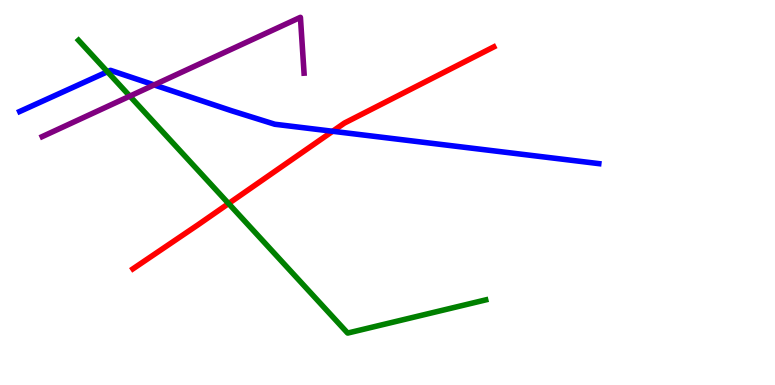[{'lines': ['blue', 'red'], 'intersections': [{'x': 4.29, 'y': 6.59}]}, {'lines': ['green', 'red'], 'intersections': [{'x': 2.95, 'y': 4.71}]}, {'lines': ['purple', 'red'], 'intersections': []}, {'lines': ['blue', 'green'], 'intersections': [{'x': 1.39, 'y': 8.14}]}, {'lines': ['blue', 'purple'], 'intersections': [{'x': 1.99, 'y': 7.79}]}, {'lines': ['green', 'purple'], 'intersections': [{'x': 1.68, 'y': 7.5}]}]